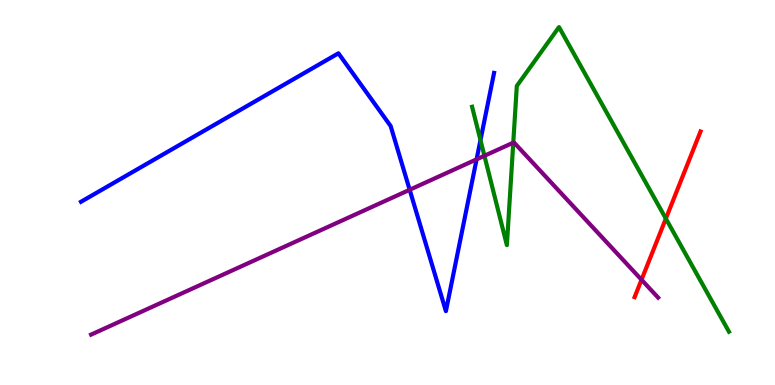[{'lines': ['blue', 'red'], 'intersections': []}, {'lines': ['green', 'red'], 'intersections': [{'x': 8.59, 'y': 4.32}]}, {'lines': ['purple', 'red'], 'intersections': [{'x': 8.28, 'y': 2.73}]}, {'lines': ['blue', 'green'], 'intersections': [{'x': 6.2, 'y': 6.36}]}, {'lines': ['blue', 'purple'], 'intersections': [{'x': 5.29, 'y': 5.07}, {'x': 6.15, 'y': 5.86}]}, {'lines': ['green', 'purple'], 'intersections': [{'x': 6.25, 'y': 5.95}, {'x': 6.62, 'y': 6.29}]}]